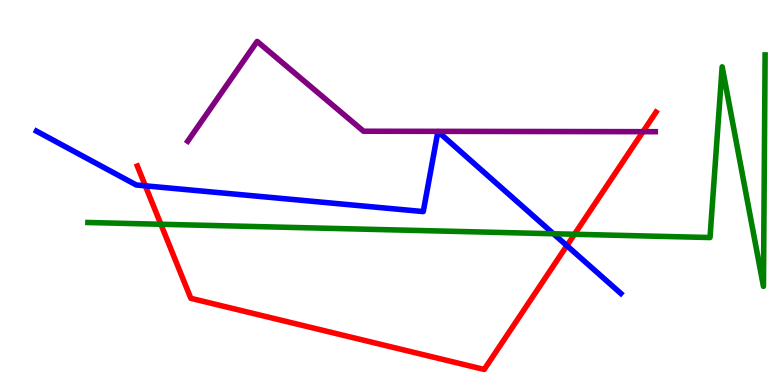[{'lines': ['blue', 'red'], 'intersections': [{'x': 1.88, 'y': 5.17}, {'x': 7.31, 'y': 3.62}]}, {'lines': ['green', 'red'], 'intersections': [{'x': 2.08, 'y': 4.18}, {'x': 7.41, 'y': 3.92}]}, {'lines': ['purple', 'red'], 'intersections': [{'x': 8.3, 'y': 6.58}]}, {'lines': ['blue', 'green'], 'intersections': [{'x': 7.14, 'y': 3.93}]}, {'lines': ['blue', 'purple'], 'intersections': []}, {'lines': ['green', 'purple'], 'intersections': []}]